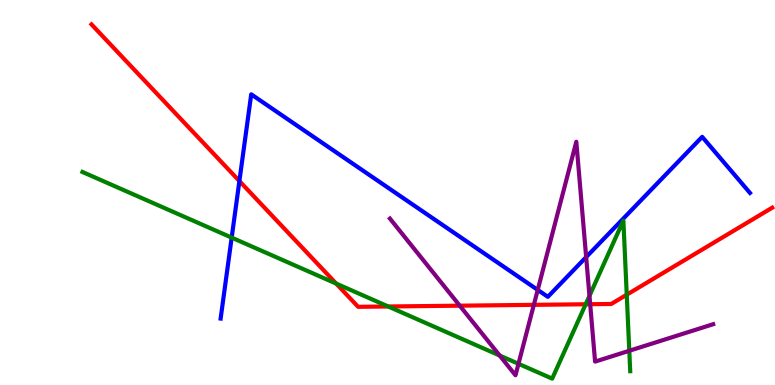[{'lines': ['blue', 'red'], 'intersections': [{'x': 3.09, 'y': 5.3}]}, {'lines': ['green', 'red'], 'intersections': [{'x': 4.34, 'y': 2.63}, {'x': 5.01, 'y': 2.04}, {'x': 7.56, 'y': 2.1}, {'x': 8.09, 'y': 2.35}]}, {'lines': ['purple', 'red'], 'intersections': [{'x': 5.93, 'y': 2.06}, {'x': 6.89, 'y': 2.08}, {'x': 7.62, 'y': 2.1}]}, {'lines': ['blue', 'green'], 'intersections': [{'x': 2.99, 'y': 3.83}]}, {'lines': ['blue', 'purple'], 'intersections': [{'x': 6.94, 'y': 2.47}, {'x': 7.56, 'y': 3.32}]}, {'lines': ['green', 'purple'], 'intersections': [{'x': 6.45, 'y': 0.766}, {'x': 6.69, 'y': 0.551}, {'x': 7.61, 'y': 2.32}, {'x': 8.12, 'y': 0.889}]}]